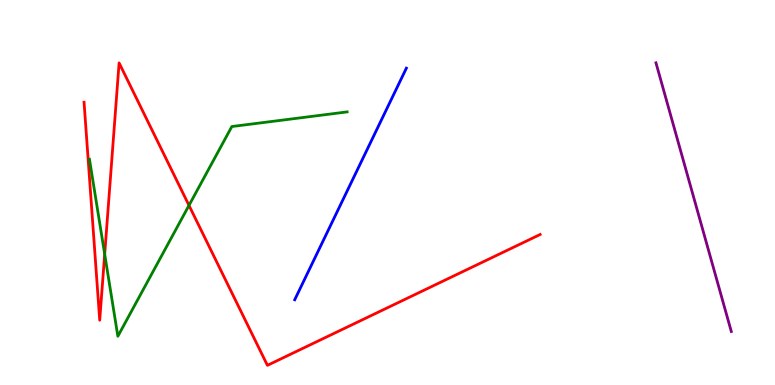[{'lines': ['blue', 'red'], 'intersections': []}, {'lines': ['green', 'red'], 'intersections': [{'x': 1.35, 'y': 3.4}, {'x': 2.44, 'y': 4.66}]}, {'lines': ['purple', 'red'], 'intersections': []}, {'lines': ['blue', 'green'], 'intersections': []}, {'lines': ['blue', 'purple'], 'intersections': []}, {'lines': ['green', 'purple'], 'intersections': []}]